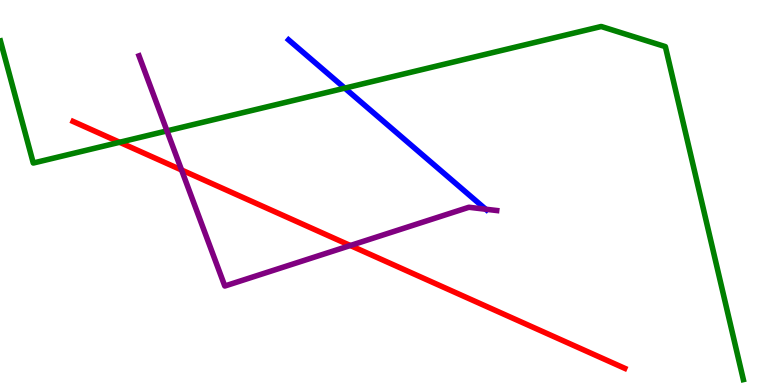[{'lines': ['blue', 'red'], 'intersections': []}, {'lines': ['green', 'red'], 'intersections': [{'x': 1.54, 'y': 6.3}]}, {'lines': ['purple', 'red'], 'intersections': [{'x': 2.34, 'y': 5.58}, {'x': 4.52, 'y': 3.62}]}, {'lines': ['blue', 'green'], 'intersections': [{'x': 4.45, 'y': 7.71}]}, {'lines': ['blue', 'purple'], 'intersections': [{'x': 6.27, 'y': 4.57}]}, {'lines': ['green', 'purple'], 'intersections': [{'x': 2.15, 'y': 6.6}]}]